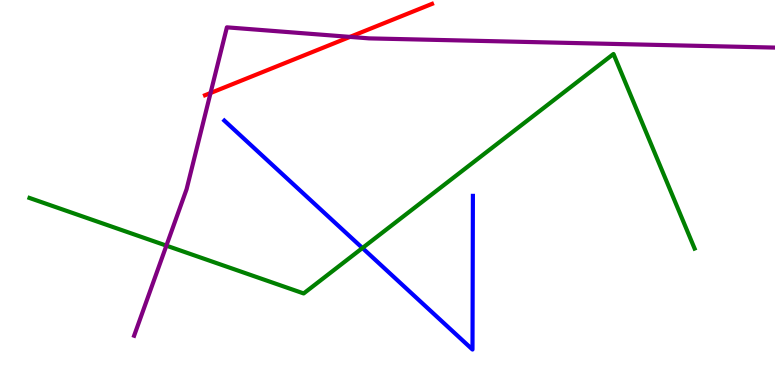[{'lines': ['blue', 'red'], 'intersections': []}, {'lines': ['green', 'red'], 'intersections': []}, {'lines': ['purple', 'red'], 'intersections': [{'x': 2.72, 'y': 7.58}, {'x': 4.52, 'y': 9.04}]}, {'lines': ['blue', 'green'], 'intersections': [{'x': 4.68, 'y': 3.56}]}, {'lines': ['blue', 'purple'], 'intersections': []}, {'lines': ['green', 'purple'], 'intersections': [{'x': 2.15, 'y': 3.62}]}]